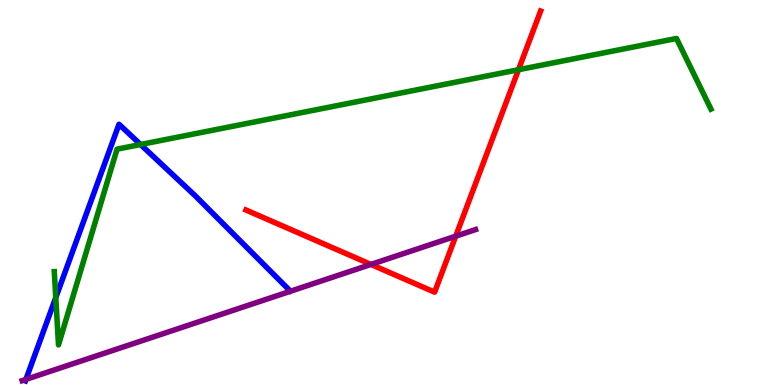[{'lines': ['blue', 'red'], 'intersections': []}, {'lines': ['green', 'red'], 'intersections': [{'x': 6.69, 'y': 8.19}]}, {'lines': ['purple', 'red'], 'intersections': [{'x': 4.79, 'y': 3.13}, {'x': 5.88, 'y': 3.87}]}, {'lines': ['blue', 'green'], 'intersections': [{'x': 0.72, 'y': 2.27}, {'x': 1.81, 'y': 6.25}]}, {'lines': ['blue', 'purple'], 'intersections': [{'x': 0.334, 'y': 0.146}]}, {'lines': ['green', 'purple'], 'intersections': []}]